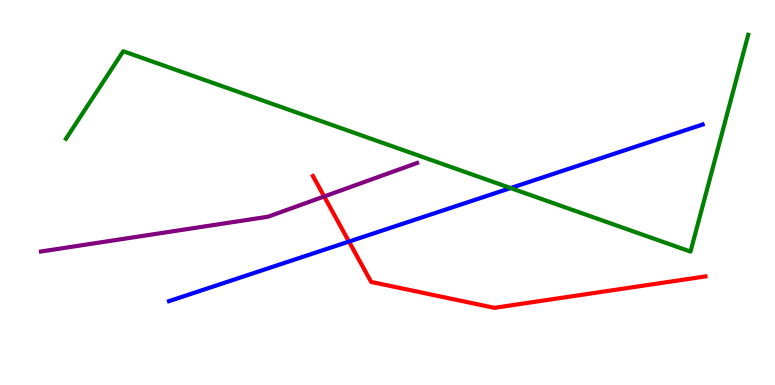[{'lines': ['blue', 'red'], 'intersections': [{'x': 4.5, 'y': 3.73}]}, {'lines': ['green', 'red'], 'intersections': []}, {'lines': ['purple', 'red'], 'intersections': [{'x': 4.18, 'y': 4.9}]}, {'lines': ['blue', 'green'], 'intersections': [{'x': 6.59, 'y': 5.12}]}, {'lines': ['blue', 'purple'], 'intersections': []}, {'lines': ['green', 'purple'], 'intersections': []}]